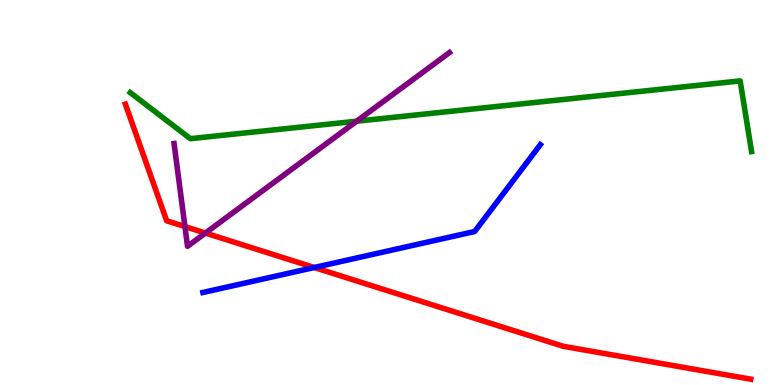[{'lines': ['blue', 'red'], 'intersections': [{'x': 4.05, 'y': 3.05}]}, {'lines': ['green', 'red'], 'intersections': []}, {'lines': ['purple', 'red'], 'intersections': [{'x': 2.39, 'y': 4.11}, {'x': 2.65, 'y': 3.95}]}, {'lines': ['blue', 'green'], 'intersections': []}, {'lines': ['blue', 'purple'], 'intersections': []}, {'lines': ['green', 'purple'], 'intersections': [{'x': 4.6, 'y': 6.85}]}]